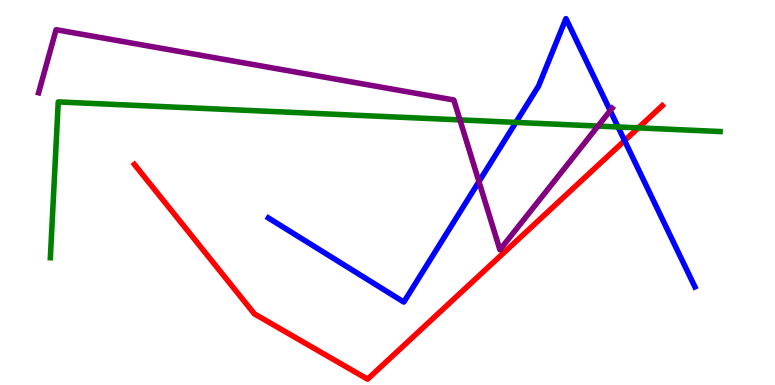[{'lines': ['blue', 'red'], 'intersections': [{'x': 8.06, 'y': 6.35}]}, {'lines': ['green', 'red'], 'intersections': [{'x': 8.24, 'y': 6.68}]}, {'lines': ['purple', 'red'], 'intersections': []}, {'lines': ['blue', 'green'], 'intersections': [{'x': 6.66, 'y': 6.82}, {'x': 7.97, 'y': 6.7}]}, {'lines': ['blue', 'purple'], 'intersections': [{'x': 6.18, 'y': 5.28}, {'x': 7.87, 'y': 7.13}]}, {'lines': ['green', 'purple'], 'intersections': [{'x': 5.93, 'y': 6.89}, {'x': 7.72, 'y': 6.73}]}]